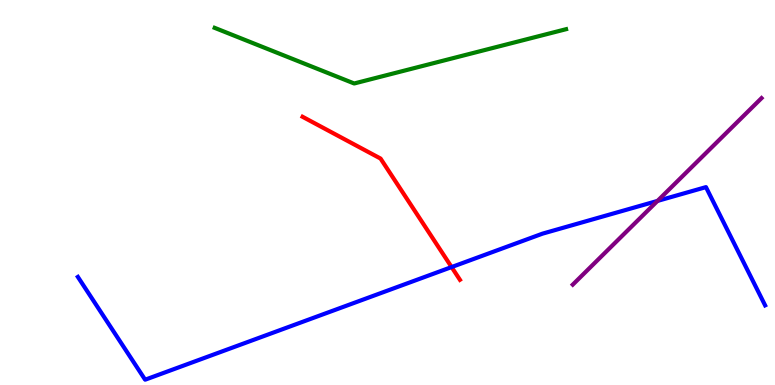[{'lines': ['blue', 'red'], 'intersections': [{'x': 5.83, 'y': 3.06}]}, {'lines': ['green', 'red'], 'intersections': []}, {'lines': ['purple', 'red'], 'intersections': []}, {'lines': ['blue', 'green'], 'intersections': []}, {'lines': ['blue', 'purple'], 'intersections': [{'x': 8.48, 'y': 4.78}]}, {'lines': ['green', 'purple'], 'intersections': []}]